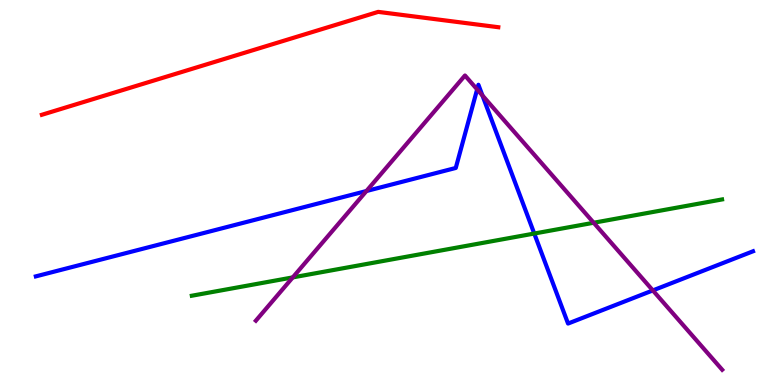[{'lines': ['blue', 'red'], 'intersections': []}, {'lines': ['green', 'red'], 'intersections': []}, {'lines': ['purple', 'red'], 'intersections': []}, {'lines': ['blue', 'green'], 'intersections': [{'x': 6.89, 'y': 3.93}]}, {'lines': ['blue', 'purple'], 'intersections': [{'x': 4.73, 'y': 5.04}, {'x': 6.16, 'y': 7.68}, {'x': 6.22, 'y': 7.52}, {'x': 8.42, 'y': 2.46}]}, {'lines': ['green', 'purple'], 'intersections': [{'x': 3.78, 'y': 2.79}, {'x': 7.66, 'y': 4.21}]}]